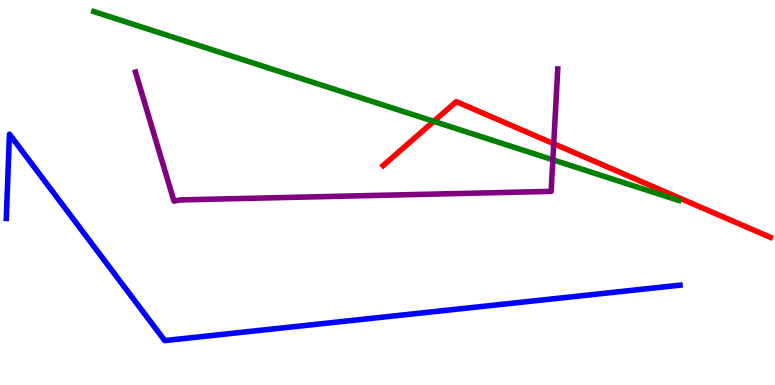[{'lines': ['blue', 'red'], 'intersections': []}, {'lines': ['green', 'red'], 'intersections': [{'x': 5.6, 'y': 6.85}]}, {'lines': ['purple', 'red'], 'intersections': [{'x': 7.14, 'y': 6.27}]}, {'lines': ['blue', 'green'], 'intersections': []}, {'lines': ['blue', 'purple'], 'intersections': []}, {'lines': ['green', 'purple'], 'intersections': [{'x': 7.13, 'y': 5.85}]}]